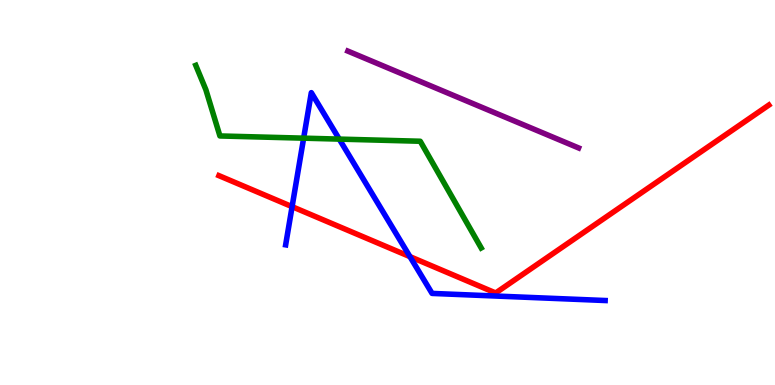[{'lines': ['blue', 'red'], 'intersections': [{'x': 3.77, 'y': 4.63}, {'x': 5.29, 'y': 3.33}]}, {'lines': ['green', 'red'], 'intersections': []}, {'lines': ['purple', 'red'], 'intersections': []}, {'lines': ['blue', 'green'], 'intersections': [{'x': 3.92, 'y': 6.41}, {'x': 4.38, 'y': 6.39}]}, {'lines': ['blue', 'purple'], 'intersections': []}, {'lines': ['green', 'purple'], 'intersections': []}]